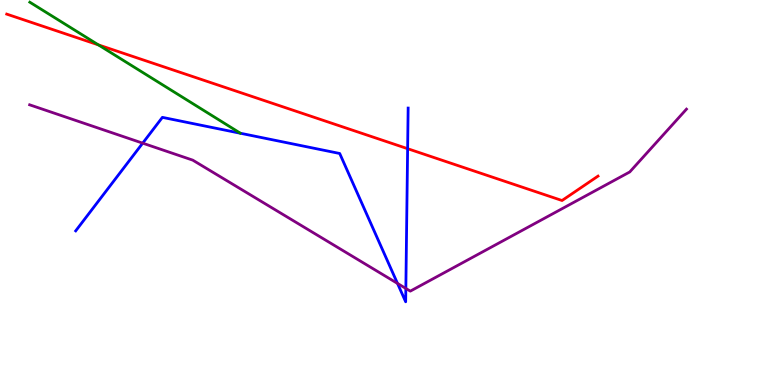[{'lines': ['blue', 'red'], 'intersections': [{'x': 5.26, 'y': 6.14}]}, {'lines': ['green', 'red'], 'intersections': [{'x': 1.27, 'y': 8.83}]}, {'lines': ['purple', 'red'], 'intersections': []}, {'lines': ['blue', 'green'], 'intersections': []}, {'lines': ['blue', 'purple'], 'intersections': [{'x': 1.84, 'y': 6.28}, {'x': 5.13, 'y': 2.64}, {'x': 5.24, 'y': 2.51}]}, {'lines': ['green', 'purple'], 'intersections': []}]